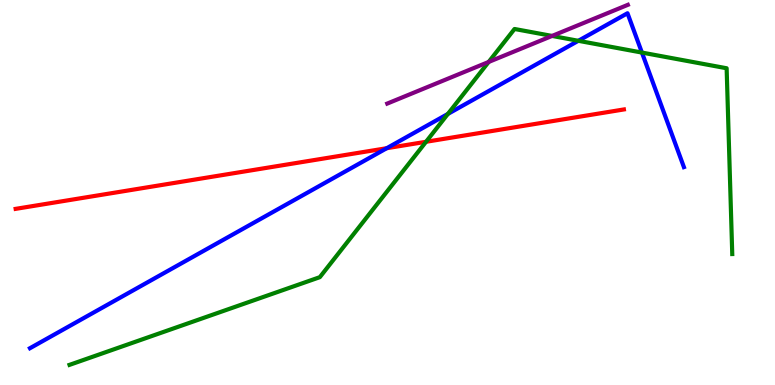[{'lines': ['blue', 'red'], 'intersections': [{'x': 4.99, 'y': 6.15}]}, {'lines': ['green', 'red'], 'intersections': [{'x': 5.5, 'y': 6.32}]}, {'lines': ['purple', 'red'], 'intersections': []}, {'lines': ['blue', 'green'], 'intersections': [{'x': 5.78, 'y': 7.04}, {'x': 7.46, 'y': 8.94}, {'x': 8.28, 'y': 8.63}]}, {'lines': ['blue', 'purple'], 'intersections': []}, {'lines': ['green', 'purple'], 'intersections': [{'x': 6.31, 'y': 8.39}, {'x': 7.12, 'y': 9.07}]}]